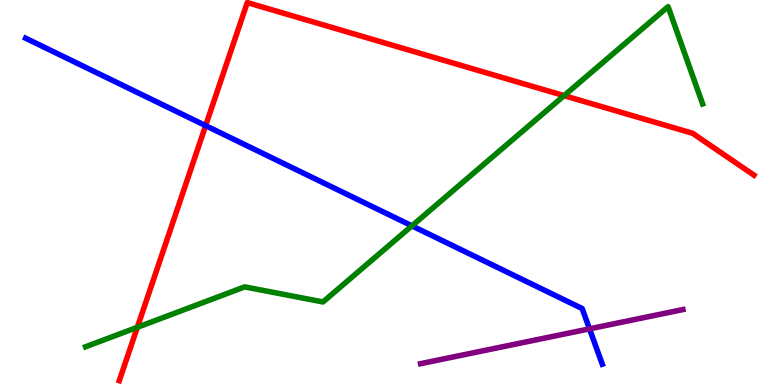[{'lines': ['blue', 'red'], 'intersections': [{'x': 2.65, 'y': 6.74}]}, {'lines': ['green', 'red'], 'intersections': [{'x': 1.77, 'y': 1.5}, {'x': 7.28, 'y': 7.52}]}, {'lines': ['purple', 'red'], 'intersections': []}, {'lines': ['blue', 'green'], 'intersections': [{'x': 5.32, 'y': 4.13}]}, {'lines': ['blue', 'purple'], 'intersections': [{'x': 7.61, 'y': 1.46}]}, {'lines': ['green', 'purple'], 'intersections': []}]